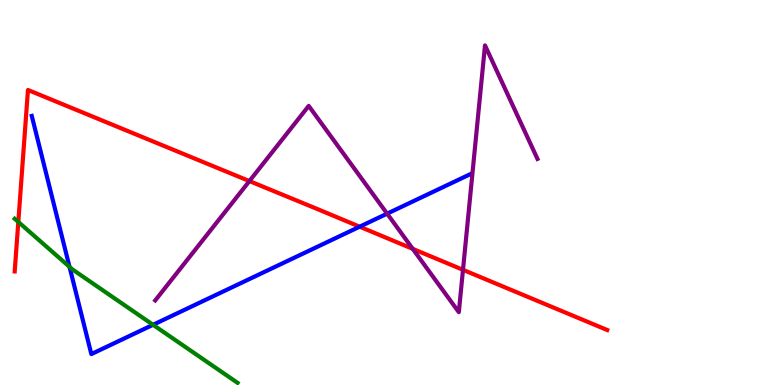[{'lines': ['blue', 'red'], 'intersections': [{'x': 4.64, 'y': 4.11}]}, {'lines': ['green', 'red'], 'intersections': [{'x': 0.236, 'y': 4.24}]}, {'lines': ['purple', 'red'], 'intersections': [{'x': 3.22, 'y': 5.3}, {'x': 5.33, 'y': 3.54}, {'x': 5.97, 'y': 2.99}]}, {'lines': ['blue', 'green'], 'intersections': [{'x': 0.897, 'y': 3.07}, {'x': 1.97, 'y': 1.56}]}, {'lines': ['blue', 'purple'], 'intersections': [{'x': 5.0, 'y': 4.45}]}, {'lines': ['green', 'purple'], 'intersections': []}]